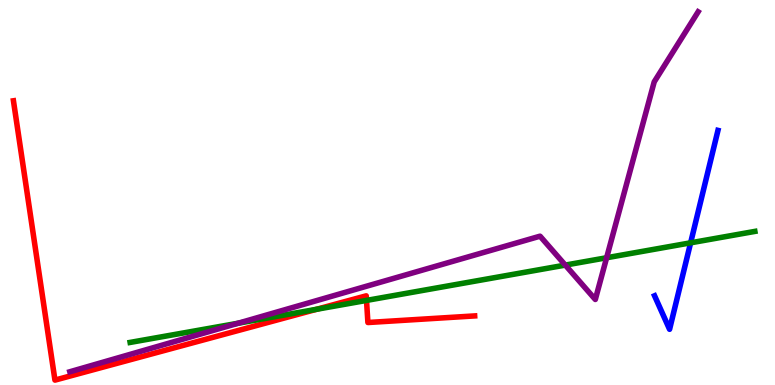[{'lines': ['blue', 'red'], 'intersections': []}, {'lines': ['green', 'red'], 'intersections': [{'x': 4.08, 'y': 1.97}, {'x': 4.73, 'y': 2.2}]}, {'lines': ['purple', 'red'], 'intersections': []}, {'lines': ['blue', 'green'], 'intersections': [{'x': 8.91, 'y': 3.69}]}, {'lines': ['blue', 'purple'], 'intersections': []}, {'lines': ['green', 'purple'], 'intersections': [{'x': 3.07, 'y': 1.6}, {'x': 7.29, 'y': 3.11}, {'x': 7.83, 'y': 3.31}]}]